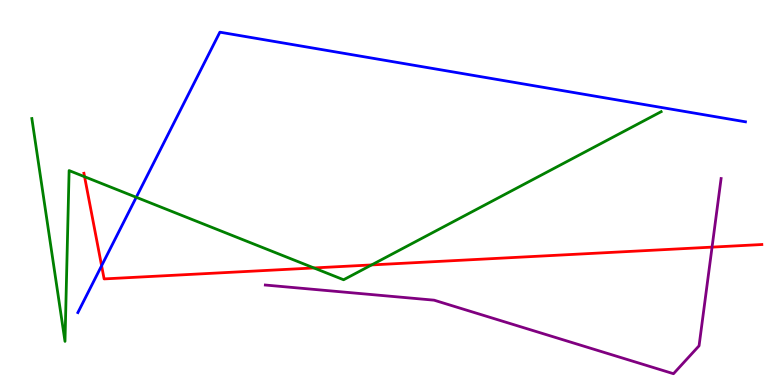[{'lines': ['blue', 'red'], 'intersections': [{'x': 1.31, 'y': 3.1}]}, {'lines': ['green', 'red'], 'intersections': [{'x': 1.09, 'y': 5.41}, {'x': 4.05, 'y': 3.04}, {'x': 4.79, 'y': 3.12}]}, {'lines': ['purple', 'red'], 'intersections': [{'x': 9.19, 'y': 3.58}]}, {'lines': ['blue', 'green'], 'intersections': [{'x': 1.76, 'y': 4.88}]}, {'lines': ['blue', 'purple'], 'intersections': []}, {'lines': ['green', 'purple'], 'intersections': []}]